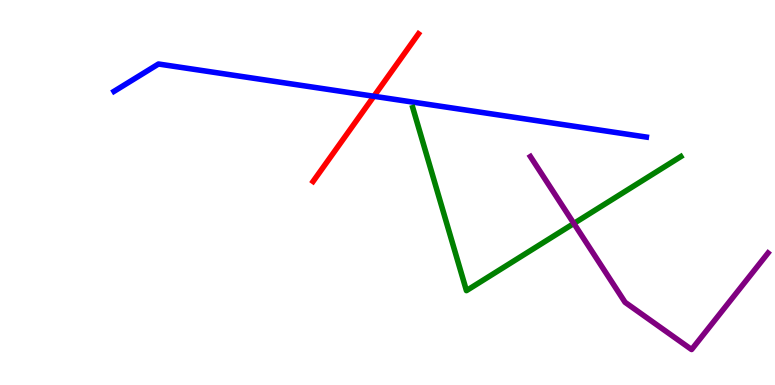[{'lines': ['blue', 'red'], 'intersections': [{'x': 4.82, 'y': 7.5}]}, {'lines': ['green', 'red'], 'intersections': []}, {'lines': ['purple', 'red'], 'intersections': []}, {'lines': ['blue', 'green'], 'intersections': []}, {'lines': ['blue', 'purple'], 'intersections': []}, {'lines': ['green', 'purple'], 'intersections': [{'x': 7.4, 'y': 4.2}]}]